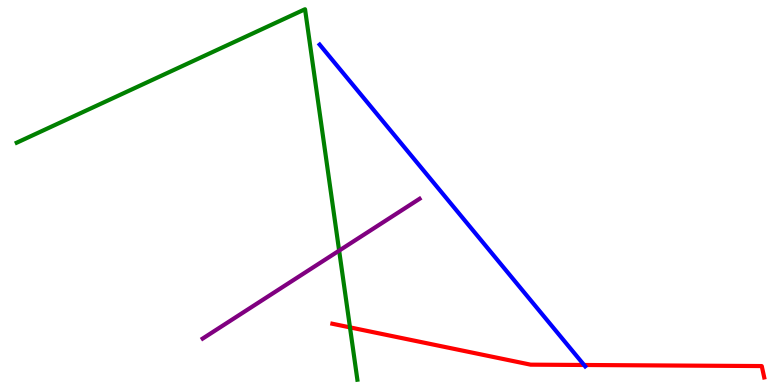[{'lines': ['blue', 'red'], 'intersections': [{'x': 7.54, 'y': 0.52}]}, {'lines': ['green', 'red'], 'intersections': [{'x': 4.52, 'y': 1.5}]}, {'lines': ['purple', 'red'], 'intersections': []}, {'lines': ['blue', 'green'], 'intersections': []}, {'lines': ['blue', 'purple'], 'intersections': []}, {'lines': ['green', 'purple'], 'intersections': [{'x': 4.38, 'y': 3.49}]}]